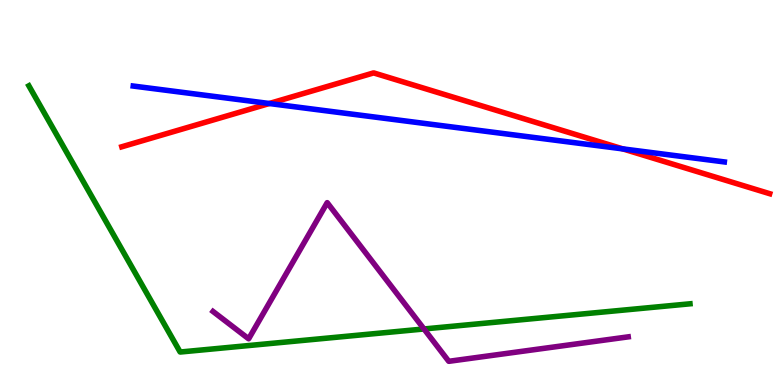[{'lines': ['blue', 'red'], 'intersections': [{'x': 3.47, 'y': 7.31}, {'x': 8.04, 'y': 6.13}]}, {'lines': ['green', 'red'], 'intersections': []}, {'lines': ['purple', 'red'], 'intersections': []}, {'lines': ['blue', 'green'], 'intersections': []}, {'lines': ['blue', 'purple'], 'intersections': []}, {'lines': ['green', 'purple'], 'intersections': [{'x': 5.47, 'y': 1.46}]}]